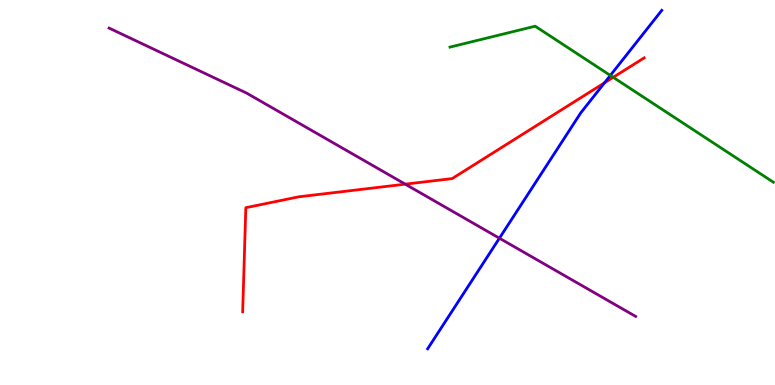[{'lines': ['blue', 'red'], 'intersections': [{'x': 7.8, 'y': 7.85}]}, {'lines': ['green', 'red'], 'intersections': [{'x': 7.91, 'y': 7.99}]}, {'lines': ['purple', 'red'], 'intersections': [{'x': 5.23, 'y': 5.22}]}, {'lines': ['blue', 'green'], 'intersections': [{'x': 7.88, 'y': 8.04}]}, {'lines': ['blue', 'purple'], 'intersections': [{'x': 6.44, 'y': 3.81}]}, {'lines': ['green', 'purple'], 'intersections': []}]